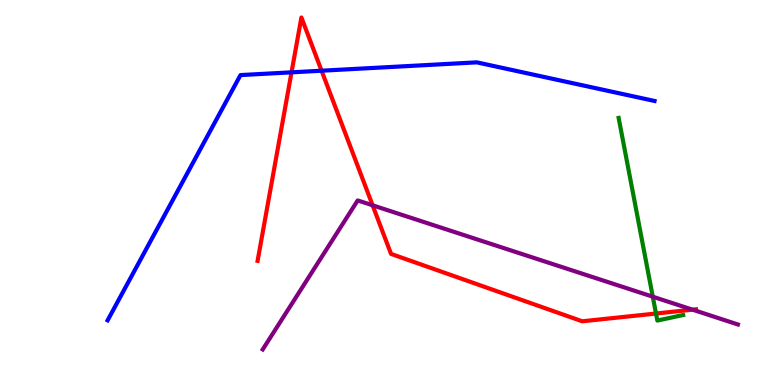[{'lines': ['blue', 'red'], 'intersections': [{'x': 3.76, 'y': 8.12}, {'x': 4.15, 'y': 8.16}]}, {'lines': ['green', 'red'], 'intersections': [{'x': 8.46, 'y': 1.86}]}, {'lines': ['purple', 'red'], 'intersections': [{'x': 4.81, 'y': 4.67}, {'x': 8.94, 'y': 1.96}]}, {'lines': ['blue', 'green'], 'intersections': []}, {'lines': ['blue', 'purple'], 'intersections': []}, {'lines': ['green', 'purple'], 'intersections': [{'x': 8.42, 'y': 2.29}]}]